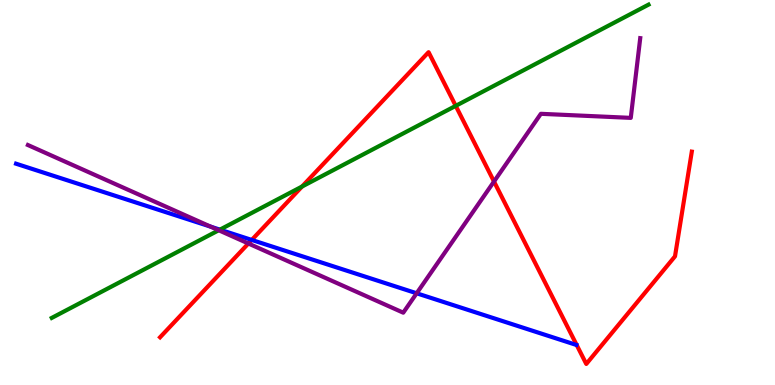[{'lines': ['blue', 'red'], 'intersections': [{'x': 3.25, 'y': 3.77}]}, {'lines': ['green', 'red'], 'intersections': [{'x': 3.9, 'y': 5.16}, {'x': 5.88, 'y': 7.25}]}, {'lines': ['purple', 'red'], 'intersections': [{'x': 3.2, 'y': 3.68}, {'x': 6.37, 'y': 5.29}]}, {'lines': ['blue', 'green'], 'intersections': [{'x': 2.84, 'y': 4.04}]}, {'lines': ['blue', 'purple'], 'intersections': [{'x': 2.72, 'y': 4.11}, {'x': 5.38, 'y': 2.38}]}, {'lines': ['green', 'purple'], 'intersections': [{'x': 2.82, 'y': 4.02}]}]